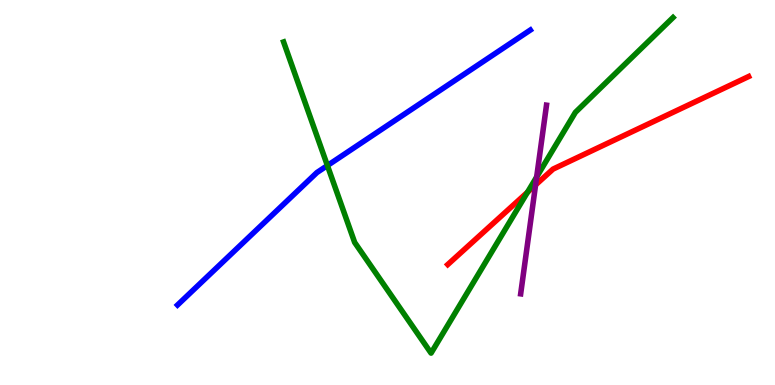[{'lines': ['blue', 'red'], 'intersections': []}, {'lines': ['green', 'red'], 'intersections': [{'x': 6.81, 'y': 5.01}]}, {'lines': ['purple', 'red'], 'intersections': [{'x': 6.91, 'y': 5.2}]}, {'lines': ['blue', 'green'], 'intersections': [{'x': 4.22, 'y': 5.7}]}, {'lines': ['blue', 'purple'], 'intersections': []}, {'lines': ['green', 'purple'], 'intersections': [{'x': 6.92, 'y': 5.4}]}]